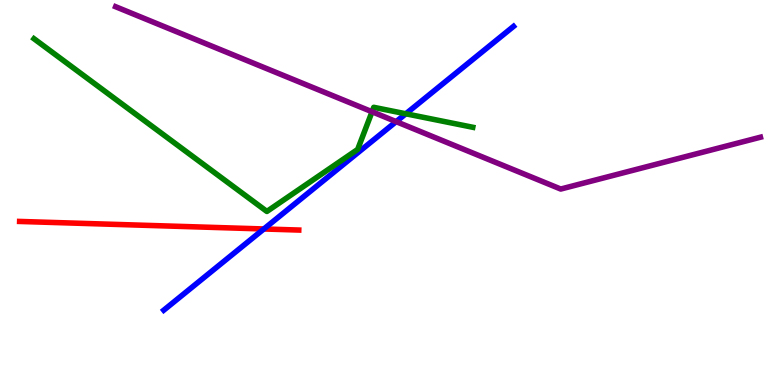[{'lines': ['blue', 'red'], 'intersections': [{'x': 3.4, 'y': 4.05}]}, {'lines': ['green', 'red'], 'intersections': []}, {'lines': ['purple', 'red'], 'intersections': []}, {'lines': ['blue', 'green'], 'intersections': [{'x': 5.24, 'y': 7.04}]}, {'lines': ['blue', 'purple'], 'intersections': [{'x': 5.11, 'y': 6.84}]}, {'lines': ['green', 'purple'], 'intersections': [{'x': 4.8, 'y': 7.1}]}]